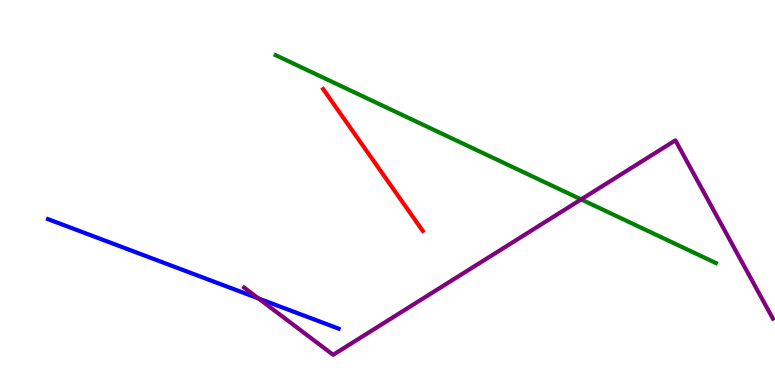[{'lines': ['blue', 'red'], 'intersections': []}, {'lines': ['green', 'red'], 'intersections': []}, {'lines': ['purple', 'red'], 'intersections': []}, {'lines': ['blue', 'green'], 'intersections': []}, {'lines': ['blue', 'purple'], 'intersections': [{'x': 3.34, 'y': 2.25}]}, {'lines': ['green', 'purple'], 'intersections': [{'x': 7.5, 'y': 4.82}]}]